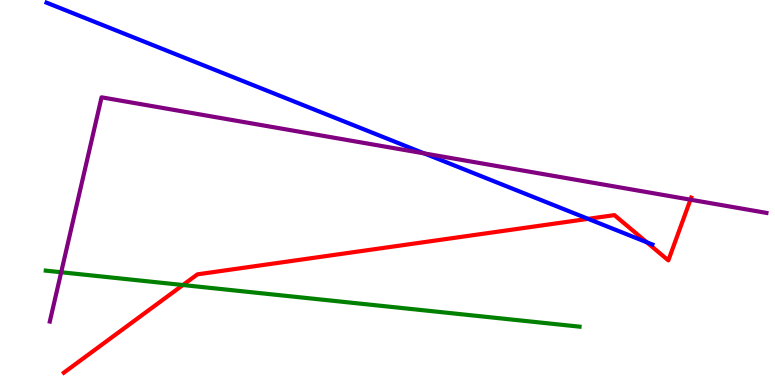[{'lines': ['blue', 'red'], 'intersections': [{'x': 7.59, 'y': 4.32}, {'x': 8.35, 'y': 3.71}]}, {'lines': ['green', 'red'], 'intersections': [{'x': 2.36, 'y': 2.6}]}, {'lines': ['purple', 'red'], 'intersections': [{'x': 8.91, 'y': 4.81}]}, {'lines': ['blue', 'green'], 'intersections': []}, {'lines': ['blue', 'purple'], 'intersections': [{'x': 5.47, 'y': 6.02}]}, {'lines': ['green', 'purple'], 'intersections': [{'x': 0.789, 'y': 2.93}]}]